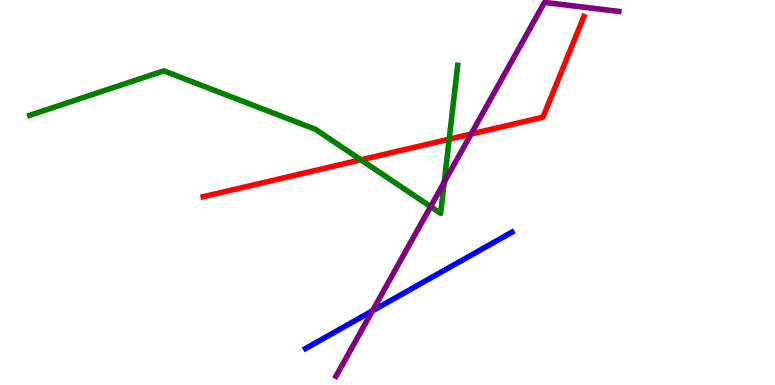[{'lines': ['blue', 'red'], 'intersections': []}, {'lines': ['green', 'red'], 'intersections': [{'x': 4.66, 'y': 5.85}, {'x': 5.8, 'y': 6.39}]}, {'lines': ['purple', 'red'], 'intersections': [{'x': 6.08, 'y': 6.52}]}, {'lines': ['blue', 'green'], 'intersections': []}, {'lines': ['blue', 'purple'], 'intersections': [{'x': 4.81, 'y': 1.93}]}, {'lines': ['green', 'purple'], 'intersections': [{'x': 5.56, 'y': 4.63}, {'x': 5.73, 'y': 5.27}]}]